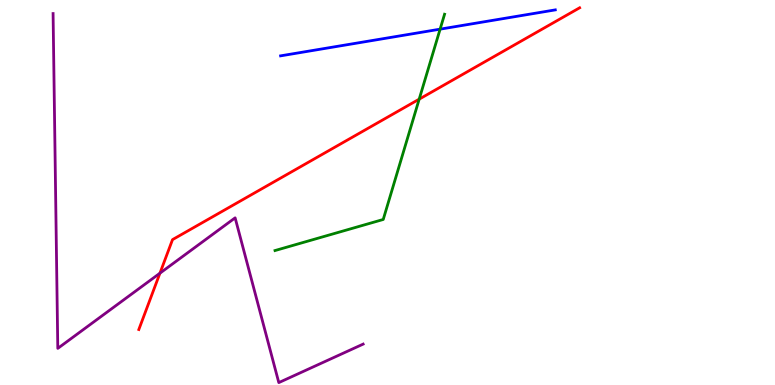[{'lines': ['blue', 'red'], 'intersections': []}, {'lines': ['green', 'red'], 'intersections': [{'x': 5.41, 'y': 7.42}]}, {'lines': ['purple', 'red'], 'intersections': [{'x': 2.06, 'y': 2.9}]}, {'lines': ['blue', 'green'], 'intersections': [{'x': 5.68, 'y': 9.24}]}, {'lines': ['blue', 'purple'], 'intersections': []}, {'lines': ['green', 'purple'], 'intersections': []}]